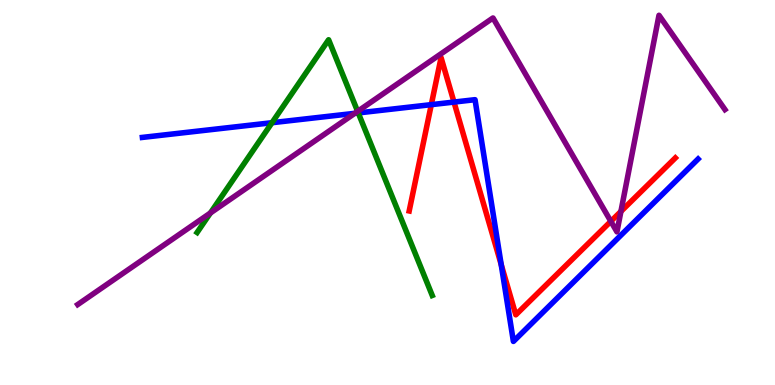[{'lines': ['blue', 'red'], 'intersections': [{'x': 5.57, 'y': 7.28}, {'x': 5.86, 'y': 7.35}, {'x': 6.47, 'y': 3.13}]}, {'lines': ['green', 'red'], 'intersections': []}, {'lines': ['purple', 'red'], 'intersections': [{'x': 7.88, 'y': 4.25}, {'x': 8.01, 'y': 4.51}]}, {'lines': ['blue', 'green'], 'intersections': [{'x': 3.51, 'y': 6.81}, {'x': 4.62, 'y': 7.07}]}, {'lines': ['blue', 'purple'], 'intersections': [{'x': 4.58, 'y': 7.06}]}, {'lines': ['green', 'purple'], 'intersections': [{'x': 2.72, 'y': 4.47}, {'x': 4.61, 'y': 7.11}]}]